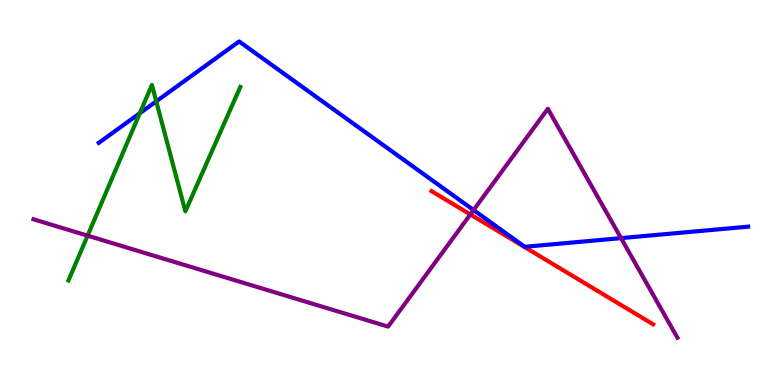[{'lines': ['blue', 'red'], 'intersections': []}, {'lines': ['green', 'red'], 'intersections': []}, {'lines': ['purple', 'red'], 'intersections': [{'x': 6.07, 'y': 4.43}]}, {'lines': ['blue', 'green'], 'intersections': [{'x': 1.8, 'y': 7.06}, {'x': 2.02, 'y': 7.37}]}, {'lines': ['blue', 'purple'], 'intersections': [{'x': 6.11, 'y': 4.54}, {'x': 8.01, 'y': 3.81}]}, {'lines': ['green', 'purple'], 'intersections': [{'x': 1.13, 'y': 3.88}]}]